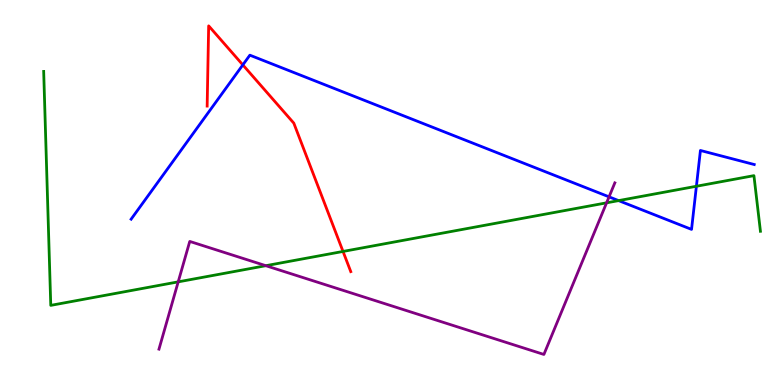[{'lines': ['blue', 'red'], 'intersections': [{'x': 3.13, 'y': 8.31}]}, {'lines': ['green', 'red'], 'intersections': [{'x': 4.43, 'y': 3.47}]}, {'lines': ['purple', 'red'], 'intersections': []}, {'lines': ['blue', 'green'], 'intersections': [{'x': 7.98, 'y': 4.79}, {'x': 8.99, 'y': 5.16}]}, {'lines': ['blue', 'purple'], 'intersections': [{'x': 7.86, 'y': 4.89}]}, {'lines': ['green', 'purple'], 'intersections': [{'x': 2.3, 'y': 2.68}, {'x': 3.43, 'y': 3.1}, {'x': 7.83, 'y': 4.73}]}]